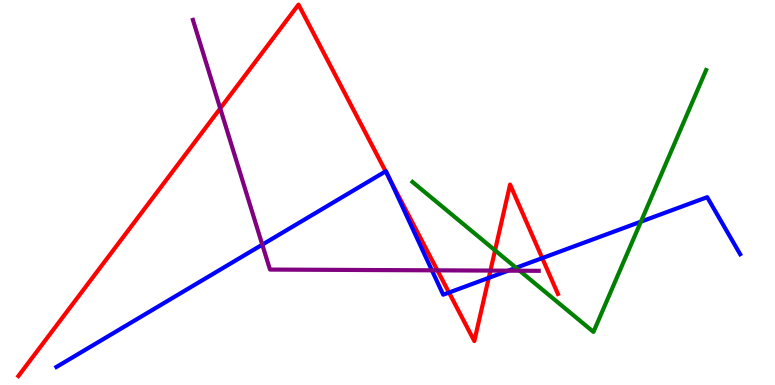[{'lines': ['blue', 'red'], 'intersections': [{'x': 4.98, 'y': 5.55}, {'x': 5.03, 'y': 5.36}, {'x': 5.79, 'y': 2.4}, {'x': 6.31, 'y': 2.78}, {'x': 7.0, 'y': 3.3}]}, {'lines': ['green', 'red'], 'intersections': [{'x': 6.39, 'y': 3.5}]}, {'lines': ['purple', 'red'], 'intersections': [{'x': 2.84, 'y': 7.18}, {'x': 5.64, 'y': 2.98}, {'x': 6.33, 'y': 2.97}]}, {'lines': ['blue', 'green'], 'intersections': [{'x': 6.66, 'y': 3.04}, {'x': 8.27, 'y': 4.24}]}, {'lines': ['blue', 'purple'], 'intersections': [{'x': 3.38, 'y': 3.65}, {'x': 5.57, 'y': 2.98}, {'x': 6.56, 'y': 2.97}]}, {'lines': ['green', 'purple'], 'intersections': [{'x': 6.7, 'y': 2.97}]}]